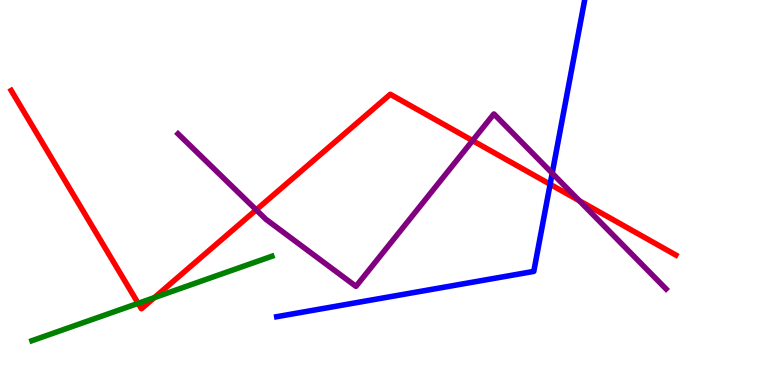[{'lines': ['blue', 'red'], 'intersections': [{'x': 7.1, 'y': 5.21}]}, {'lines': ['green', 'red'], 'intersections': [{'x': 1.78, 'y': 2.12}, {'x': 1.99, 'y': 2.27}]}, {'lines': ['purple', 'red'], 'intersections': [{'x': 3.31, 'y': 4.55}, {'x': 6.1, 'y': 6.35}, {'x': 7.47, 'y': 4.79}]}, {'lines': ['blue', 'green'], 'intersections': []}, {'lines': ['blue', 'purple'], 'intersections': [{'x': 7.13, 'y': 5.5}]}, {'lines': ['green', 'purple'], 'intersections': []}]